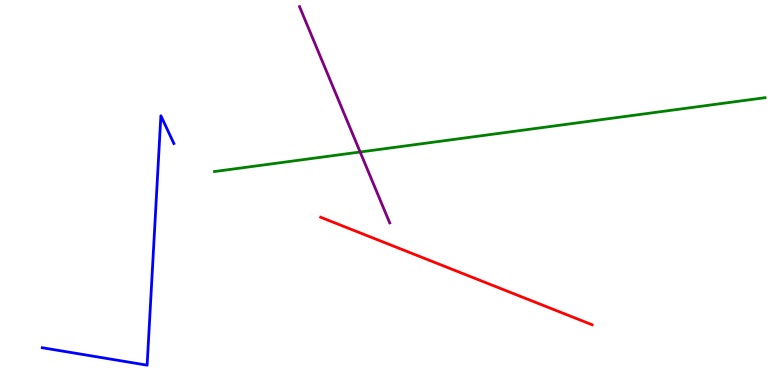[{'lines': ['blue', 'red'], 'intersections': []}, {'lines': ['green', 'red'], 'intersections': []}, {'lines': ['purple', 'red'], 'intersections': []}, {'lines': ['blue', 'green'], 'intersections': []}, {'lines': ['blue', 'purple'], 'intersections': []}, {'lines': ['green', 'purple'], 'intersections': [{'x': 4.65, 'y': 6.05}]}]